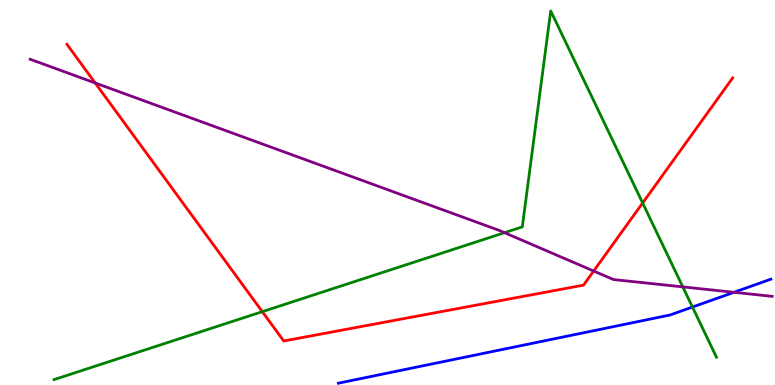[{'lines': ['blue', 'red'], 'intersections': []}, {'lines': ['green', 'red'], 'intersections': [{'x': 3.38, 'y': 1.9}, {'x': 8.29, 'y': 4.73}]}, {'lines': ['purple', 'red'], 'intersections': [{'x': 1.23, 'y': 7.84}, {'x': 7.66, 'y': 2.96}]}, {'lines': ['blue', 'green'], 'intersections': [{'x': 8.93, 'y': 2.02}]}, {'lines': ['blue', 'purple'], 'intersections': [{'x': 9.47, 'y': 2.41}]}, {'lines': ['green', 'purple'], 'intersections': [{'x': 6.51, 'y': 3.96}, {'x': 8.81, 'y': 2.55}]}]